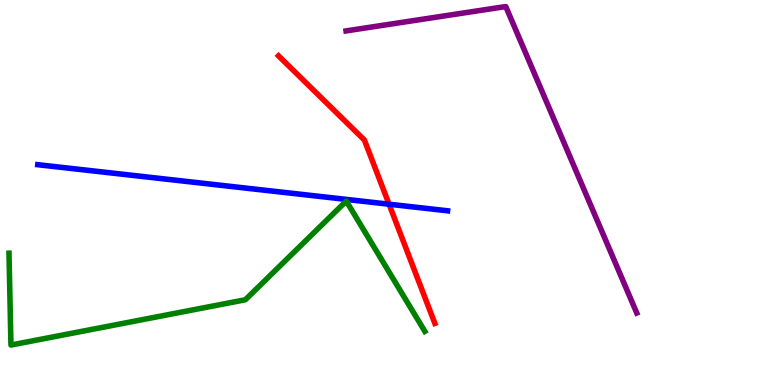[{'lines': ['blue', 'red'], 'intersections': [{'x': 5.02, 'y': 4.7}]}, {'lines': ['green', 'red'], 'intersections': []}, {'lines': ['purple', 'red'], 'intersections': []}, {'lines': ['blue', 'green'], 'intersections': []}, {'lines': ['blue', 'purple'], 'intersections': []}, {'lines': ['green', 'purple'], 'intersections': []}]